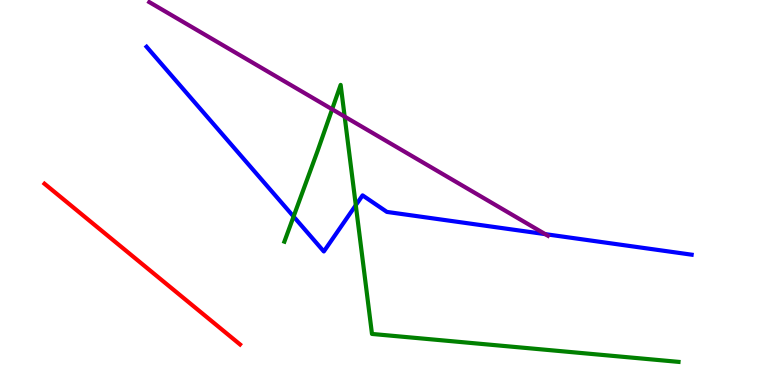[{'lines': ['blue', 'red'], 'intersections': []}, {'lines': ['green', 'red'], 'intersections': []}, {'lines': ['purple', 'red'], 'intersections': []}, {'lines': ['blue', 'green'], 'intersections': [{'x': 3.79, 'y': 4.38}, {'x': 4.59, 'y': 4.67}]}, {'lines': ['blue', 'purple'], 'intersections': [{'x': 7.04, 'y': 3.92}]}, {'lines': ['green', 'purple'], 'intersections': [{'x': 4.29, 'y': 7.16}, {'x': 4.45, 'y': 6.97}]}]